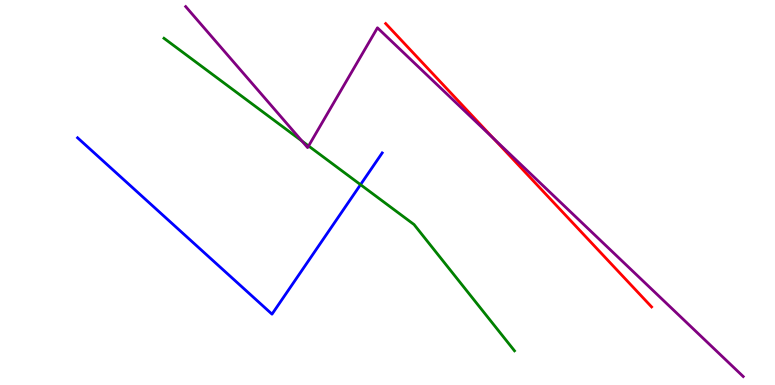[{'lines': ['blue', 'red'], 'intersections': []}, {'lines': ['green', 'red'], 'intersections': []}, {'lines': ['purple', 'red'], 'intersections': [{'x': 6.37, 'y': 6.41}]}, {'lines': ['blue', 'green'], 'intersections': [{'x': 4.65, 'y': 5.2}]}, {'lines': ['blue', 'purple'], 'intersections': []}, {'lines': ['green', 'purple'], 'intersections': [{'x': 3.9, 'y': 6.34}, {'x': 3.98, 'y': 6.21}]}]